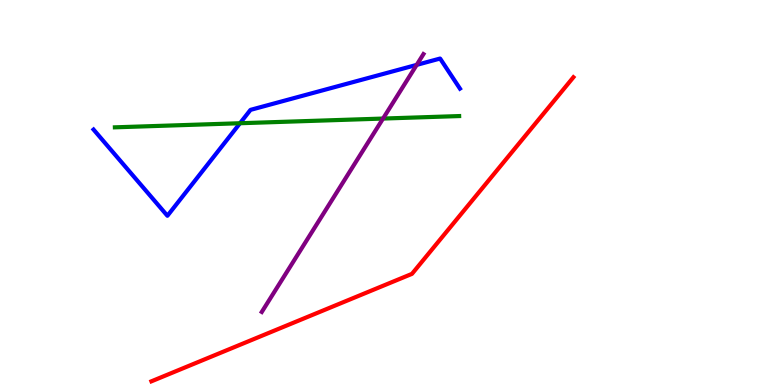[{'lines': ['blue', 'red'], 'intersections': []}, {'lines': ['green', 'red'], 'intersections': []}, {'lines': ['purple', 'red'], 'intersections': []}, {'lines': ['blue', 'green'], 'intersections': [{'x': 3.1, 'y': 6.8}]}, {'lines': ['blue', 'purple'], 'intersections': [{'x': 5.38, 'y': 8.31}]}, {'lines': ['green', 'purple'], 'intersections': [{'x': 4.94, 'y': 6.92}]}]